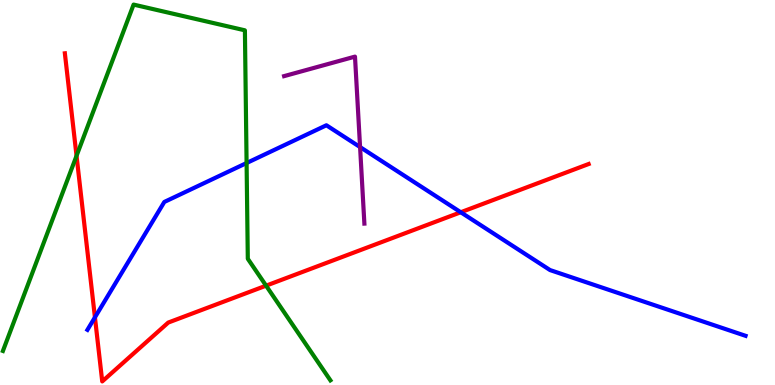[{'lines': ['blue', 'red'], 'intersections': [{'x': 1.22, 'y': 1.76}, {'x': 5.95, 'y': 4.49}]}, {'lines': ['green', 'red'], 'intersections': [{'x': 0.988, 'y': 5.95}, {'x': 3.43, 'y': 2.58}]}, {'lines': ['purple', 'red'], 'intersections': []}, {'lines': ['blue', 'green'], 'intersections': [{'x': 3.18, 'y': 5.77}]}, {'lines': ['blue', 'purple'], 'intersections': [{'x': 4.65, 'y': 6.18}]}, {'lines': ['green', 'purple'], 'intersections': []}]